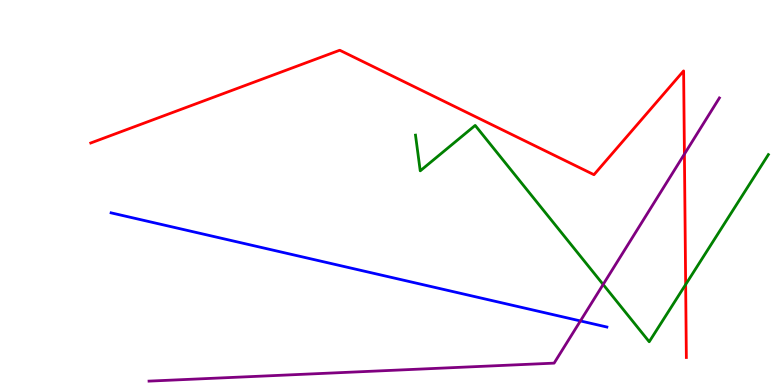[{'lines': ['blue', 'red'], 'intersections': []}, {'lines': ['green', 'red'], 'intersections': [{'x': 8.85, 'y': 2.61}]}, {'lines': ['purple', 'red'], 'intersections': [{'x': 8.83, 'y': 6.0}]}, {'lines': ['blue', 'green'], 'intersections': []}, {'lines': ['blue', 'purple'], 'intersections': [{'x': 7.49, 'y': 1.66}]}, {'lines': ['green', 'purple'], 'intersections': [{'x': 7.78, 'y': 2.61}]}]